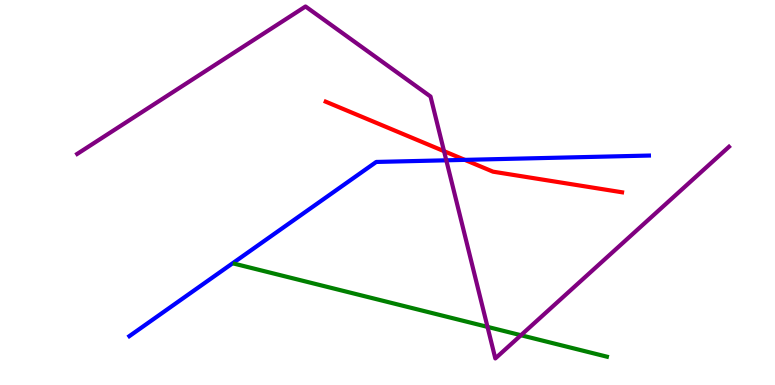[{'lines': ['blue', 'red'], 'intersections': [{'x': 6.0, 'y': 5.85}]}, {'lines': ['green', 'red'], 'intersections': []}, {'lines': ['purple', 'red'], 'intersections': [{'x': 5.73, 'y': 6.07}]}, {'lines': ['blue', 'green'], 'intersections': []}, {'lines': ['blue', 'purple'], 'intersections': [{'x': 5.76, 'y': 5.84}]}, {'lines': ['green', 'purple'], 'intersections': [{'x': 6.29, 'y': 1.51}, {'x': 6.72, 'y': 1.29}]}]